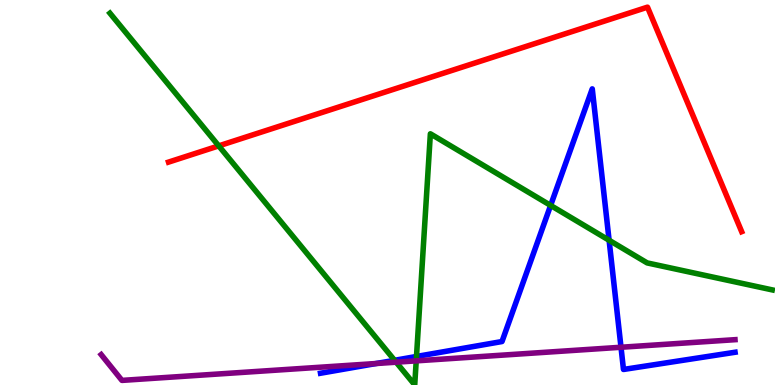[{'lines': ['blue', 'red'], 'intersections': []}, {'lines': ['green', 'red'], 'intersections': [{'x': 2.82, 'y': 6.21}]}, {'lines': ['purple', 'red'], 'intersections': []}, {'lines': ['blue', 'green'], 'intersections': [{'x': 5.09, 'y': 0.642}, {'x': 5.37, 'y': 0.741}, {'x': 7.1, 'y': 4.66}, {'x': 7.86, 'y': 3.76}]}, {'lines': ['blue', 'purple'], 'intersections': [{'x': 4.85, 'y': 0.558}, {'x': 8.01, 'y': 0.98}]}, {'lines': ['green', 'purple'], 'intersections': [{'x': 5.11, 'y': 0.592}, {'x': 5.37, 'y': 0.627}]}]